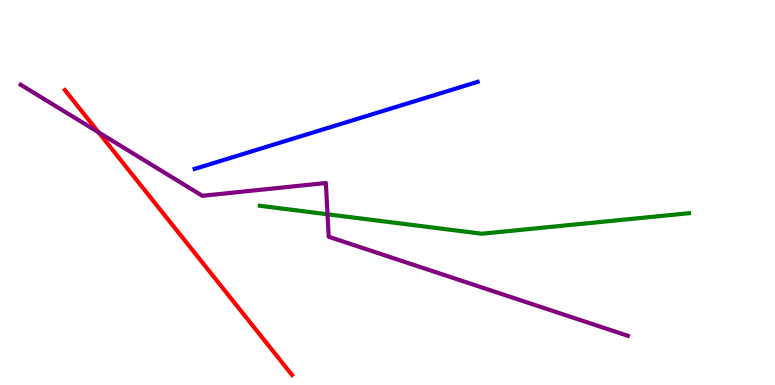[{'lines': ['blue', 'red'], 'intersections': []}, {'lines': ['green', 'red'], 'intersections': []}, {'lines': ['purple', 'red'], 'intersections': [{'x': 1.27, 'y': 6.56}]}, {'lines': ['blue', 'green'], 'intersections': []}, {'lines': ['blue', 'purple'], 'intersections': []}, {'lines': ['green', 'purple'], 'intersections': [{'x': 4.23, 'y': 4.43}]}]